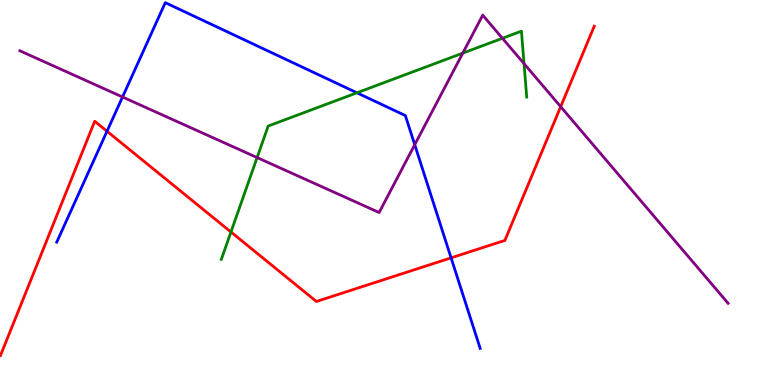[{'lines': ['blue', 'red'], 'intersections': [{'x': 1.38, 'y': 6.59}, {'x': 5.82, 'y': 3.3}]}, {'lines': ['green', 'red'], 'intersections': [{'x': 2.98, 'y': 3.97}]}, {'lines': ['purple', 'red'], 'intersections': [{'x': 7.23, 'y': 7.23}]}, {'lines': ['blue', 'green'], 'intersections': [{'x': 4.61, 'y': 7.59}]}, {'lines': ['blue', 'purple'], 'intersections': [{'x': 1.58, 'y': 7.48}, {'x': 5.35, 'y': 6.24}]}, {'lines': ['green', 'purple'], 'intersections': [{'x': 3.32, 'y': 5.91}, {'x': 5.97, 'y': 8.62}, {'x': 6.48, 'y': 9.01}, {'x': 6.76, 'y': 8.35}]}]